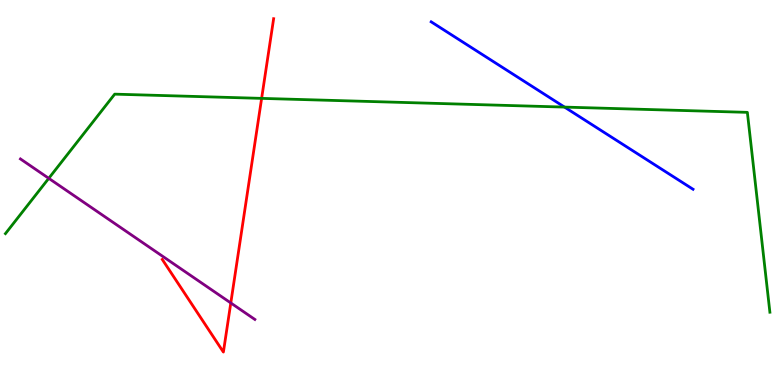[{'lines': ['blue', 'red'], 'intersections': []}, {'lines': ['green', 'red'], 'intersections': [{'x': 3.38, 'y': 7.44}]}, {'lines': ['purple', 'red'], 'intersections': [{'x': 2.98, 'y': 2.13}]}, {'lines': ['blue', 'green'], 'intersections': [{'x': 7.28, 'y': 7.22}]}, {'lines': ['blue', 'purple'], 'intersections': []}, {'lines': ['green', 'purple'], 'intersections': [{'x': 0.629, 'y': 5.37}]}]